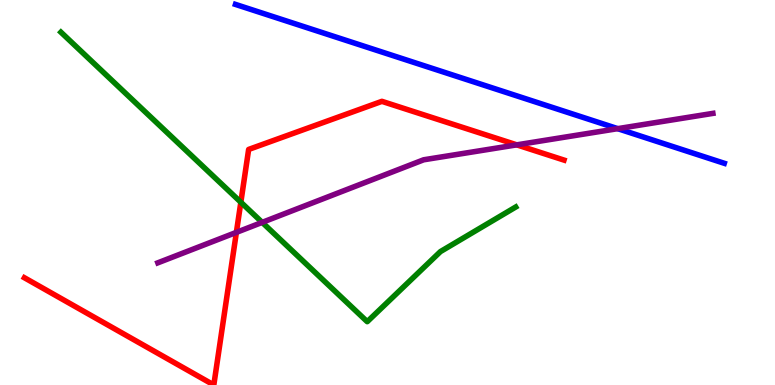[{'lines': ['blue', 'red'], 'intersections': []}, {'lines': ['green', 'red'], 'intersections': [{'x': 3.11, 'y': 4.75}]}, {'lines': ['purple', 'red'], 'intersections': [{'x': 3.05, 'y': 3.96}, {'x': 6.67, 'y': 6.24}]}, {'lines': ['blue', 'green'], 'intersections': []}, {'lines': ['blue', 'purple'], 'intersections': [{'x': 7.97, 'y': 6.66}]}, {'lines': ['green', 'purple'], 'intersections': [{'x': 3.38, 'y': 4.22}]}]